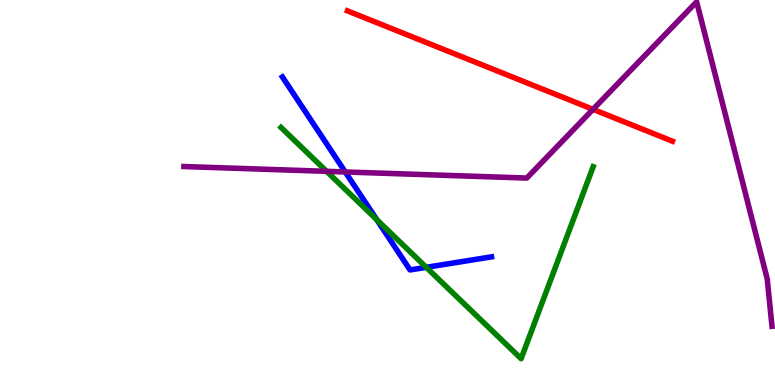[{'lines': ['blue', 'red'], 'intersections': []}, {'lines': ['green', 'red'], 'intersections': []}, {'lines': ['purple', 'red'], 'intersections': [{'x': 7.65, 'y': 7.16}]}, {'lines': ['blue', 'green'], 'intersections': [{'x': 4.86, 'y': 4.29}, {'x': 5.5, 'y': 3.06}]}, {'lines': ['blue', 'purple'], 'intersections': [{'x': 4.45, 'y': 5.53}]}, {'lines': ['green', 'purple'], 'intersections': [{'x': 4.21, 'y': 5.55}]}]